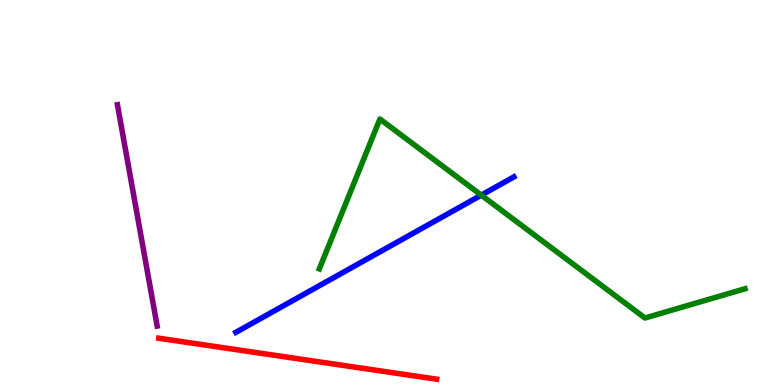[{'lines': ['blue', 'red'], 'intersections': []}, {'lines': ['green', 'red'], 'intersections': []}, {'lines': ['purple', 'red'], 'intersections': []}, {'lines': ['blue', 'green'], 'intersections': [{'x': 6.21, 'y': 4.93}]}, {'lines': ['blue', 'purple'], 'intersections': []}, {'lines': ['green', 'purple'], 'intersections': []}]